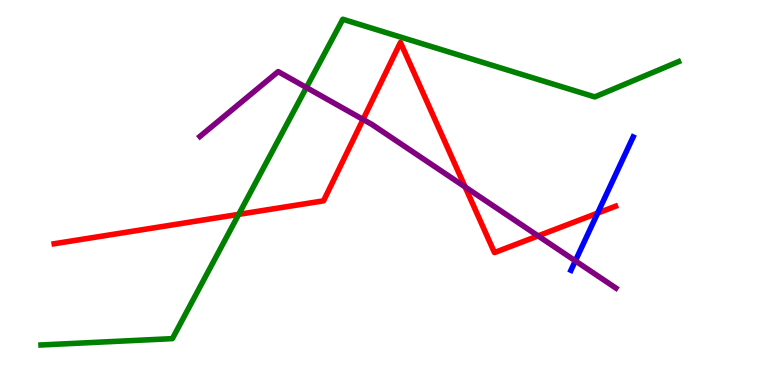[{'lines': ['blue', 'red'], 'intersections': [{'x': 7.71, 'y': 4.46}]}, {'lines': ['green', 'red'], 'intersections': [{'x': 3.08, 'y': 4.43}]}, {'lines': ['purple', 'red'], 'intersections': [{'x': 4.68, 'y': 6.9}, {'x': 6.0, 'y': 5.14}, {'x': 6.94, 'y': 3.87}]}, {'lines': ['blue', 'green'], 'intersections': []}, {'lines': ['blue', 'purple'], 'intersections': [{'x': 7.42, 'y': 3.22}]}, {'lines': ['green', 'purple'], 'intersections': [{'x': 3.95, 'y': 7.73}]}]